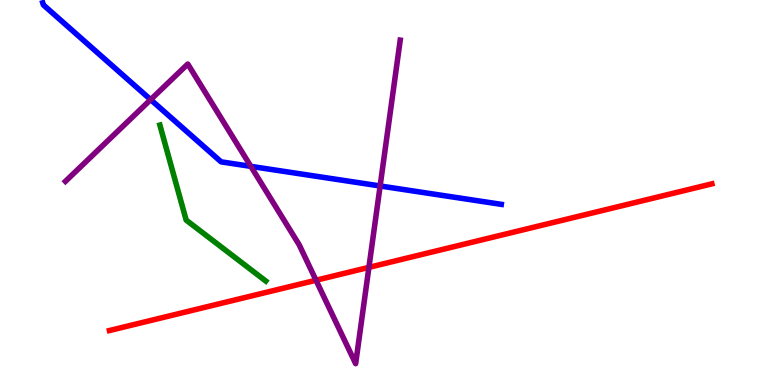[{'lines': ['blue', 'red'], 'intersections': []}, {'lines': ['green', 'red'], 'intersections': []}, {'lines': ['purple', 'red'], 'intersections': [{'x': 4.08, 'y': 2.72}, {'x': 4.76, 'y': 3.06}]}, {'lines': ['blue', 'green'], 'intersections': []}, {'lines': ['blue', 'purple'], 'intersections': [{'x': 1.94, 'y': 7.41}, {'x': 3.24, 'y': 5.68}, {'x': 4.9, 'y': 5.17}]}, {'lines': ['green', 'purple'], 'intersections': []}]